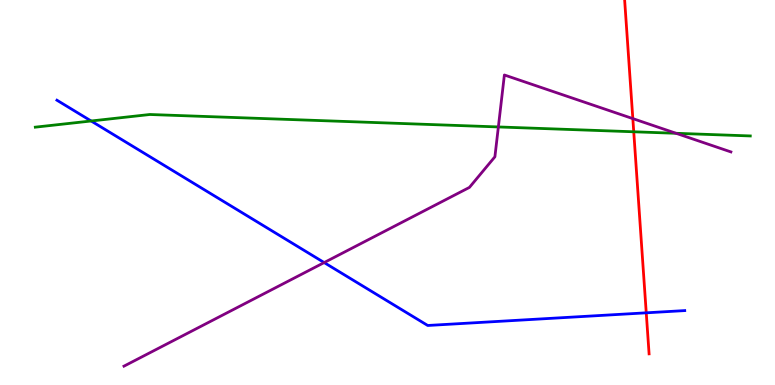[{'lines': ['blue', 'red'], 'intersections': [{'x': 8.34, 'y': 1.87}]}, {'lines': ['green', 'red'], 'intersections': [{'x': 8.18, 'y': 6.58}]}, {'lines': ['purple', 'red'], 'intersections': [{'x': 8.17, 'y': 6.92}]}, {'lines': ['blue', 'green'], 'intersections': [{'x': 1.18, 'y': 6.86}]}, {'lines': ['blue', 'purple'], 'intersections': [{'x': 4.18, 'y': 3.18}]}, {'lines': ['green', 'purple'], 'intersections': [{'x': 6.43, 'y': 6.7}, {'x': 8.72, 'y': 6.54}]}]